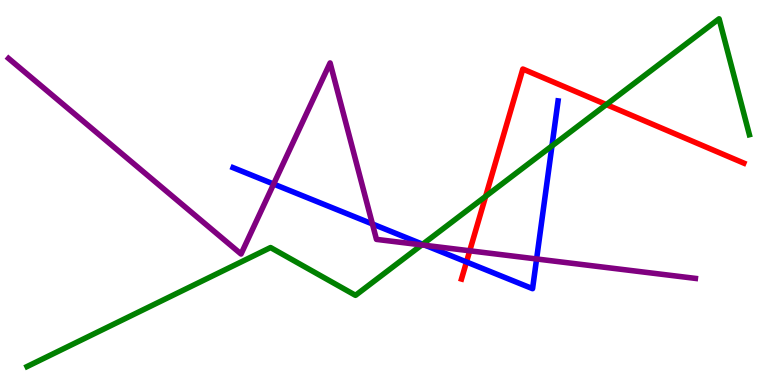[{'lines': ['blue', 'red'], 'intersections': [{'x': 6.02, 'y': 3.2}]}, {'lines': ['green', 'red'], 'intersections': [{'x': 6.27, 'y': 4.9}, {'x': 7.82, 'y': 7.28}]}, {'lines': ['purple', 'red'], 'intersections': [{'x': 6.06, 'y': 3.49}]}, {'lines': ['blue', 'green'], 'intersections': [{'x': 5.45, 'y': 3.66}, {'x': 7.12, 'y': 6.21}]}, {'lines': ['blue', 'purple'], 'intersections': [{'x': 3.53, 'y': 5.22}, {'x': 4.81, 'y': 4.18}, {'x': 5.49, 'y': 3.63}, {'x': 6.92, 'y': 3.27}]}, {'lines': ['green', 'purple'], 'intersections': [{'x': 5.44, 'y': 3.64}]}]